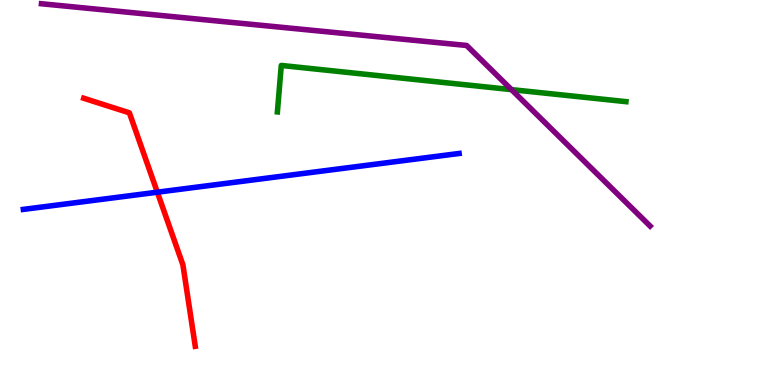[{'lines': ['blue', 'red'], 'intersections': [{'x': 2.03, 'y': 5.01}]}, {'lines': ['green', 'red'], 'intersections': []}, {'lines': ['purple', 'red'], 'intersections': []}, {'lines': ['blue', 'green'], 'intersections': []}, {'lines': ['blue', 'purple'], 'intersections': []}, {'lines': ['green', 'purple'], 'intersections': [{'x': 6.6, 'y': 7.67}]}]